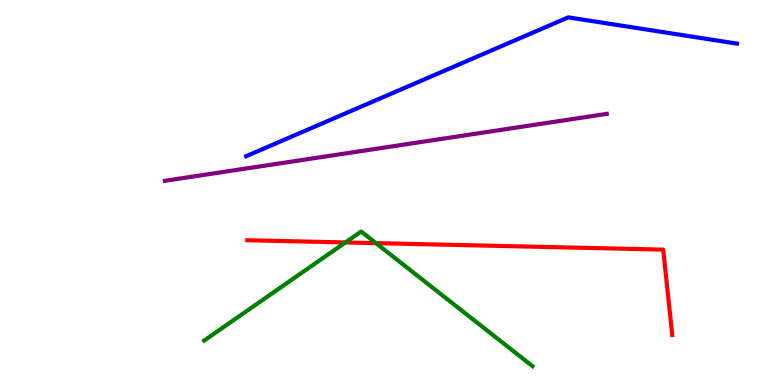[{'lines': ['blue', 'red'], 'intersections': []}, {'lines': ['green', 'red'], 'intersections': [{'x': 4.46, 'y': 3.7}, {'x': 4.85, 'y': 3.68}]}, {'lines': ['purple', 'red'], 'intersections': []}, {'lines': ['blue', 'green'], 'intersections': []}, {'lines': ['blue', 'purple'], 'intersections': []}, {'lines': ['green', 'purple'], 'intersections': []}]